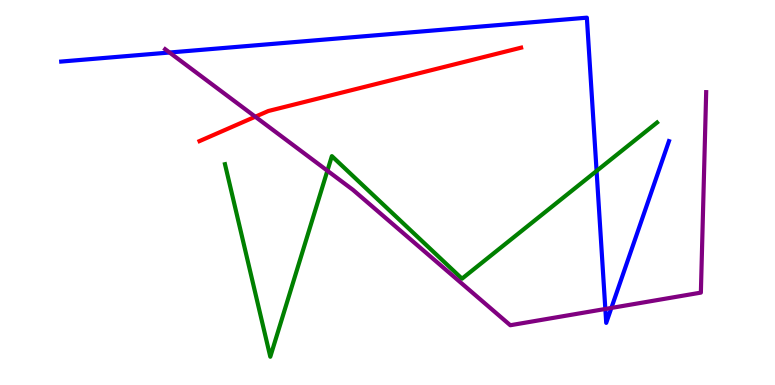[{'lines': ['blue', 'red'], 'intersections': []}, {'lines': ['green', 'red'], 'intersections': []}, {'lines': ['purple', 'red'], 'intersections': [{'x': 3.29, 'y': 6.97}]}, {'lines': ['blue', 'green'], 'intersections': [{'x': 7.7, 'y': 5.56}]}, {'lines': ['blue', 'purple'], 'intersections': [{'x': 2.19, 'y': 8.64}, {'x': 7.81, 'y': 1.97}, {'x': 7.89, 'y': 2.0}]}, {'lines': ['green', 'purple'], 'intersections': [{'x': 4.22, 'y': 5.57}]}]